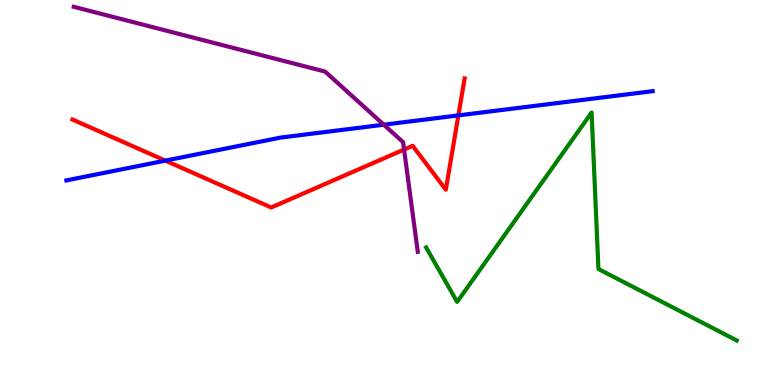[{'lines': ['blue', 'red'], 'intersections': [{'x': 2.13, 'y': 5.83}, {'x': 5.91, 'y': 7.0}]}, {'lines': ['green', 'red'], 'intersections': []}, {'lines': ['purple', 'red'], 'intersections': [{'x': 5.21, 'y': 6.12}]}, {'lines': ['blue', 'green'], 'intersections': []}, {'lines': ['blue', 'purple'], 'intersections': [{'x': 4.95, 'y': 6.76}]}, {'lines': ['green', 'purple'], 'intersections': []}]